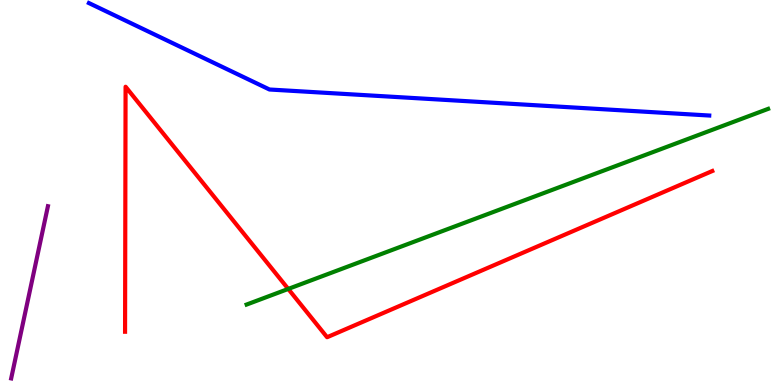[{'lines': ['blue', 'red'], 'intersections': []}, {'lines': ['green', 'red'], 'intersections': [{'x': 3.72, 'y': 2.5}]}, {'lines': ['purple', 'red'], 'intersections': []}, {'lines': ['blue', 'green'], 'intersections': []}, {'lines': ['blue', 'purple'], 'intersections': []}, {'lines': ['green', 'purple'], 'intersections': []}]